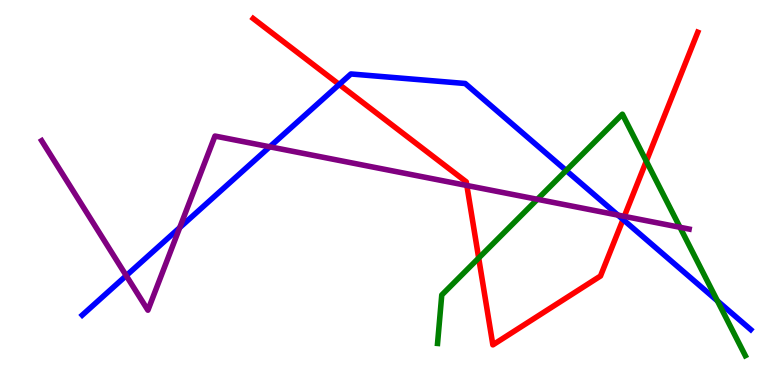[{'lines': ['blue', 'red'], 'intersections': [{'x': 4.38, 'y': 7.81}, {'x': 8.04, 'y': 4.3}]}, {'lines': ['green', 'red'], 'intersections': [{'x': 6.18, 'y': 3.3}, {'x': 8.34, 'y': 5.81}]}, {'lines': ['purple', 'red'], 'intersections': [{'x': 6.02, 'y': 5.18}, {'x': 8.06, 'y': 4.38}]}, {'lines': ['blue', 'green'], 'intersections': [{'x': 7.31, 'y': 5.57}, {'x': 9.26, 'y': 2.18}]}, {'lines': ['blue', 'purple'], 'intersections': [{'x': 1.63, 'y': 2.84}, {'x': 2.32, 'y': 4.09}, {'x': 3.48, 'y': 6.19}, {'x': 7.97, 'y': 4.41}]}, {'lines': ['green', 'purple'], 'intersections': [{'x': 6.93, 'y': 4.82}, {'x': 8.77, 'y': 4.1}]}]